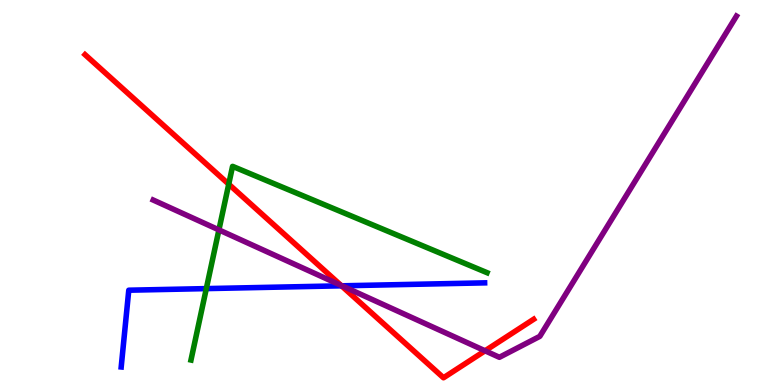[{'lines': ['blue', 'red'], 'intersections': [{'x': 4.41, 'y': 2.58}]}, {'lines': ['green', 'red'], 'intersections': [{'x': 2.95, 'y': 5.22}]}, {'lines': ['purple', 'red'], 'intersections': [{'x': 4.4, 'y': 2.59}, {'x': 6.26, 'y': 0.888}]}, {'lines': ['blue', 'green'], 'intersections': [{'x': 2.66, 'y': 2.5}]}, {'lines': ['blue', 'purple'], 'intersections': [{'x': 4.41, 'y': 2.58}]}, {'lines': ['green', 'purple'], 'intersections': [{'x': 2.82, 'y': 4.03}]}]